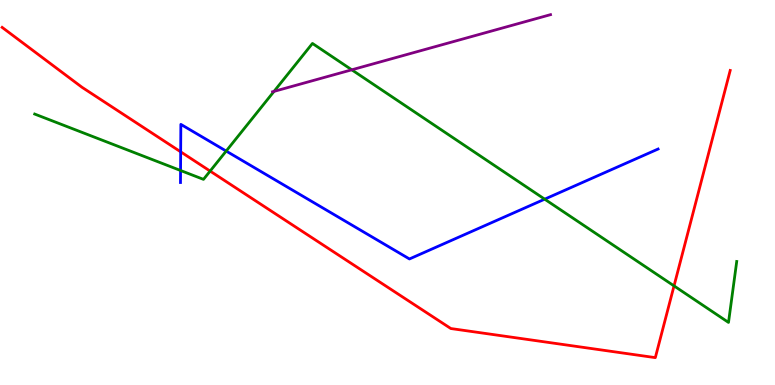[{'lines': ['blue', 'red'], 'intersections': [{'x': 2.33, 'y': 6.06}]}, {'lines': ['green', 'red'], 'intersections': [{'x': 2.71, 'y': 5.56}, {'x': 8.7, 'y': 2.57}]}, {'lines': ['purple', 'red'], 'intersections': []}, {'lines': ['blue', 'green'], 'intersections': [{'x': 2.33, 'y': 5.57}, {'x': 2.92, 'y': 6.08}, {'x': 7.03, 'y': 4.83}]}, {'lines': ['blue', 'purple'], 'intersections': []}, {'lines': ['green', 'purple'], 'intersections': [{'x': 3.54, 'y': 7.63}, {'x': 4.54, 'y': 8.19}]}]